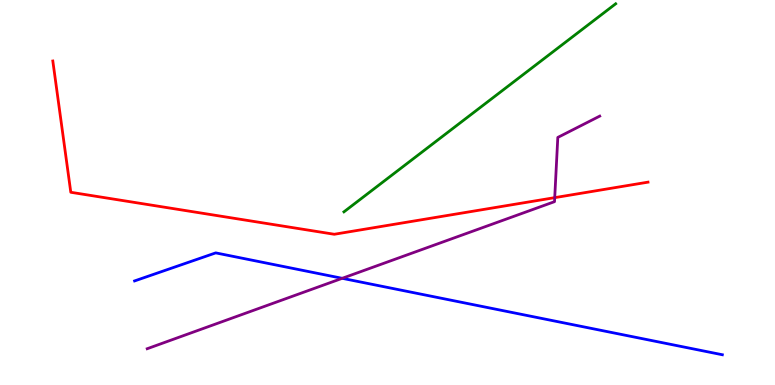[{'lines': ['blue', 'red'], 'intersections': []}, {'lines': ['green', 'red'], 'intersections': []}, {'lines': ['purple', 'red'], 'intersections': [{'x': 7.16, 'y': 4.87}]}, {'lines': ['blue', 'green'], 'intersections': []}, {'lines': ['blue', 'purple'], 'intersections': [{'x': 4.42, 'y': 2.77}]}, {'lines': ['green', 'purple'], 'intersections': []}]